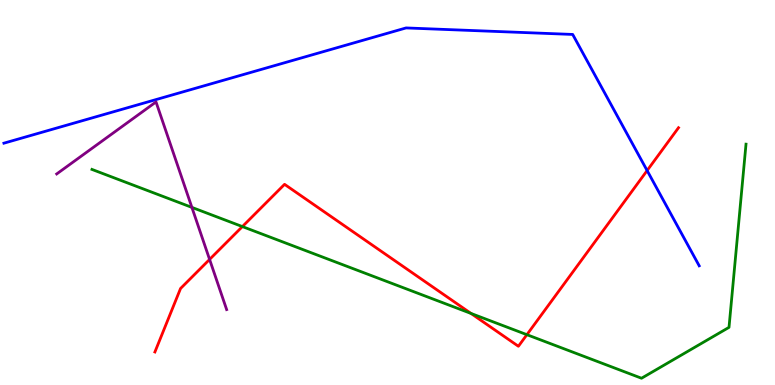[{'lines': ['blue', 'red'], 'intersections': [{'x': 8.35, 'y': 5.57}]}, {'lines': ['green', 'red'], 'intersections': [{'x': 3.13, 'y': 4.11}, {'x': 6.08, 'y': 1.86}, {'x': 6.8, 'y': 1.31}]}, {'lines': ['purple', 'red'], 'intersections': [{'x': 2.7, 'y': 3.26}]}, {'lines': ['blue', 'green'], 'intersections': []}, {'lines': ['blue', 'purple'], 'intersections': []}, {'lines': ['green', 'purple'], 'intersections': [{'x': 2.48, 'y': 4.61}]}]